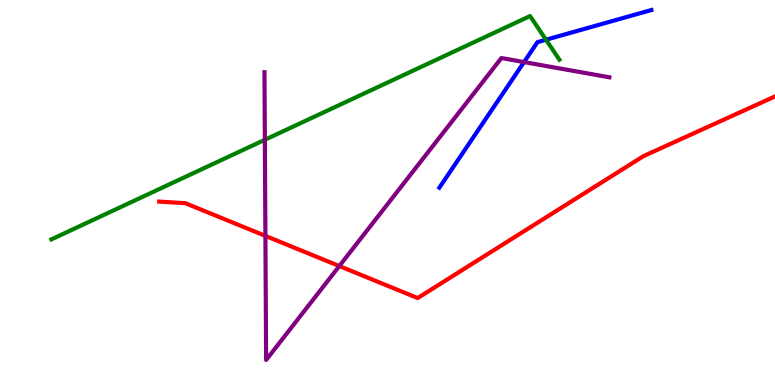[{'lines': ['blue', 'red'], 'intersections': []}, {'lines': ['green', 'red'], 'intersections': []}, {'lines': ['purple', 'red'], 'intersections': [{'x': 3.42, 'y': 3.87}, {'x': 4.38, 'y': 3.09}]}, {'lines': ['blue', 'green'], 'intersections': [{'x': 7.05, 'y': 8.97}]}, {'lines': ['blue', 'purple'], 'intersections': [{'x': 6.76, 'y': 8.39}]}, {'lines': ['green', 'purple'], 'intersections': [{'x': 3.42, 'y': 6.37}]}]